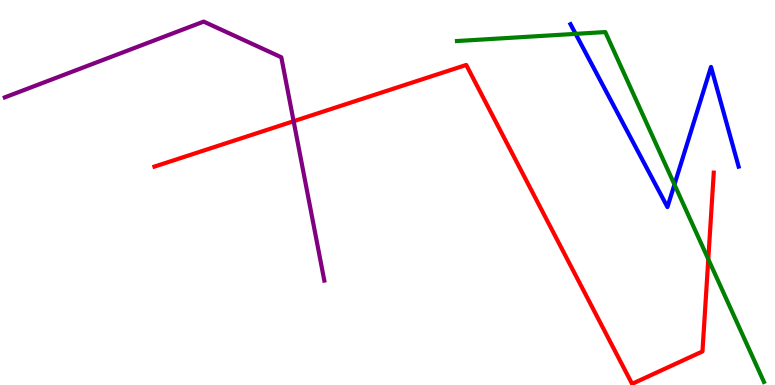[{'lines': ['blue', 'red'], 'intersections': []}, {'lines': ['green', 'red'], 'intersections': [{'x': 9.14, 'y': 3.27}]}, {'lines': ['purple', 'red'], 'intersections': [{'x': 3.79, 'y': 6.85}]}, {'lines': ['blue', 'green'], 'intersections': [{'x': 7.43, 'y': 9.12}, {'x': 8.7, 'y': 5.21}]}, {'lines': ['blue', 'purple'], 'intersections': []}, {'lines': ['green', 'purple'], 'intersections': []}]